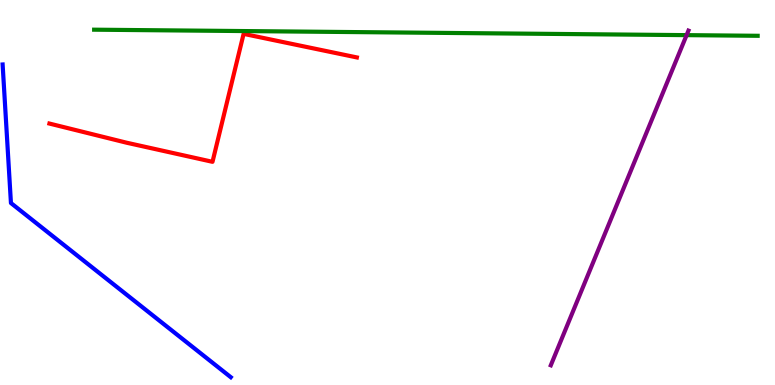[{'lines': ['blue', 'red'], 'intersections': []}, {'lines': ['green', 'red'], 'intersections': []}, {'lines': ['purple', 'red'], 'intersections': []}, {'lines': ['blue', 'green'], 'intersections': []}, {'lines': ['blue', 'purple'], 'intersections': []}, {'lines': ['green', 'purple'], 'intersections': [{'x': 8.86, 'y': 9.09}]}]